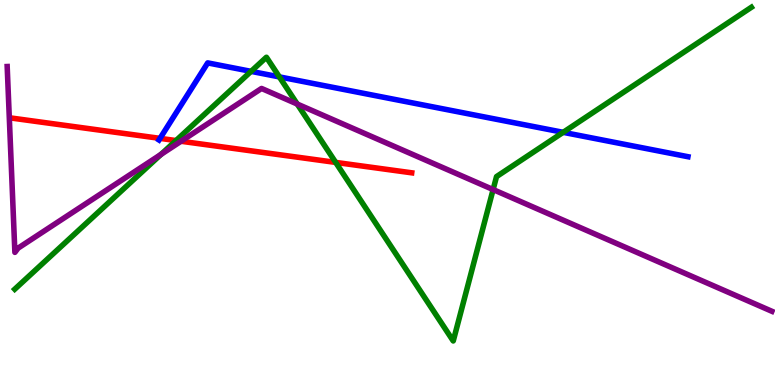[{'lines': ['blue', 'red'], 'intersections': [{'x': 2.06, 'y': 6.41}]}, {'lines': ['green', 'red'], 'intersections': [{'x': 2.27, 'y': 6.35}, {'x': 4.33, 'y': 5.78}]}, {'lines': ['purple', 'red'], 'intersections': [{'x': 2.34, 'y': 6.33}]}, {'lines': ['blue', 'green'], 'intersections': [{'x': 3.24, 'y': 8.15}, {'x': 3.6, 'y': 8.0}, {'x': 7.27, 'y': 6.56}]}, {'lines': ['blue', 'purple'], 'intersections': []}, {'lines': ['green', 'purple'], 'intersections': [{'x': 2.08, 'y': 5.99}, {'x': 3.84, 'y': 7.3}, {'x': 6.36, 'y': 5.08}]}]